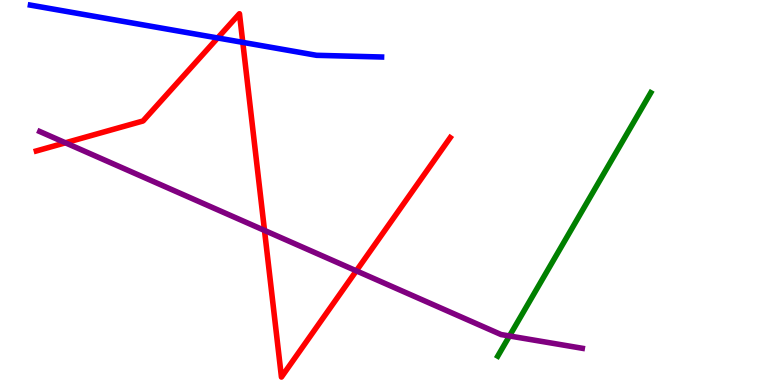[{'lines': ['blue', 'red'], 'intersections': [{'x': 2.81, 'y': 9.01}, {'x': 3.13, 'y': 8.9}]}, {'lines': ['green', 'red'], 'intersections': []}, {'lines': ['purple', 'red'], 'intersections': [{'x': 0.844, 'y': 6.29}, {'x': 3.41, 'y': 4.01}, {'x': 4.6, 'y': 2.97}]}, {'lines': ['blue', 'green'], 'intersections': []}, {'lines': ['blue', 'purple'], 'intersections': []}, {'lines': ['green', 'purple'], 'intersections': [{'x': 6.57, 'y': 1.27}]}]